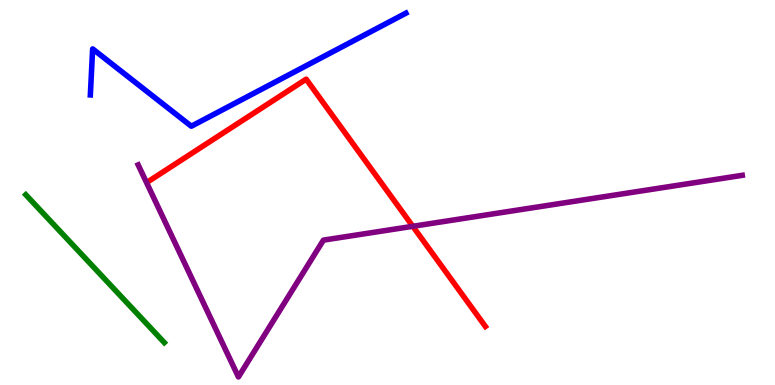[{'lines': ['blue', 'red'], 'intersections': []}, {'lines': ['green', 'red'], 'intersections': []}, {'lines': ['purple', 'red'], 'intersections': [{'x': 5.33, 'y': 4.12}]}, {'lines': ['blue', 'green'], 'intersections': []}, {'lines': ['blue', 'purple'], 'intersections': []}, {'lines': ['green', 'purple'], 'intersections': []}]